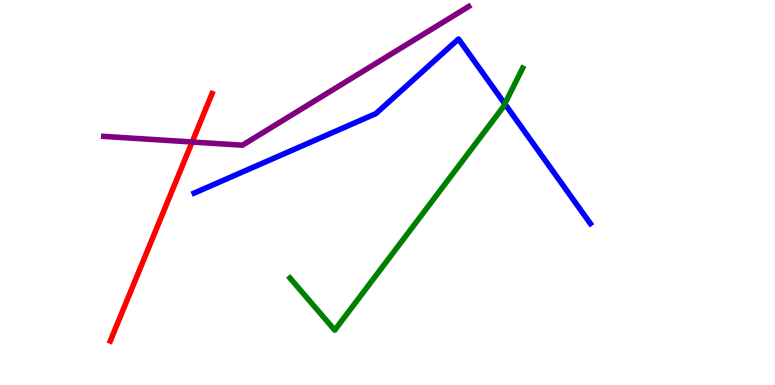[{'lines': ['blue', 'red'], 'intersections': []}, {'lines': ['green', 'red'], 'intersections': []}, {'lines': ['purple', 'red'], 'intersections': [{'x': 2.48, 'y': 6.31}]}, {'lines': ['blue', 'green'], 'intersections': [{'x': 6.51, 'y': 7.3}]}, {'lines': ['blue', 'purple'], 'intersections': []}, {'lines': ['green', 'purple'], 'intersections': []}]